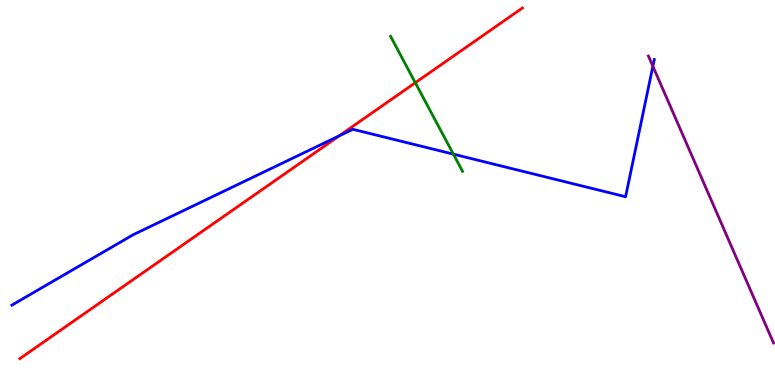[{'lines': ['blue', 'red'], 'intersections': [{'x': 4.37, 'y': 6.47}]}, {'lines': ['green', 'red'], 'intersections': [{'x': 5.36, 'y': 7.85}]}, {'lines': ['purple', 'red'], 'intersections': []}, {'lines': ['blue', 'green'], 'intersections': [{'x': 5.85, 'y': 6.0}]}, {'lines': ['blue', 'purple'], 'intersections': [{'x': 8.42, 'y': 8.28}]}, {'lines': ['green', 'purple'], 'intersections': []}]